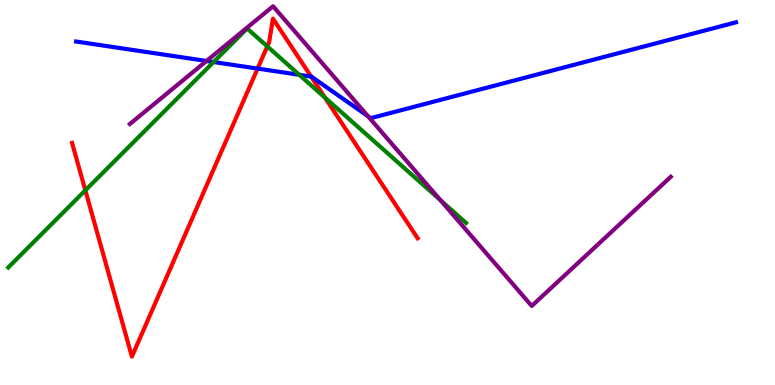[{'lines': ['blue', 'red'], 'intersections': [{'x': 3.32, 'y': 8.22}, {'x': 4.01, 'y': 8.01}]}, {'lines': ['green', 'red'], 'intersections': [{'x': 1.1, 'y': 5.06}, {'x': 3.45, 'y': 8.8}, {'x': 4.19, 'y': 7.46}]}, {'lines': ['purple', 'red'], 'intersections': []}, {'lines': ['blue', 'green'], 'intersections': [{'x': 2.76, 'y': 8.39}, {'x': 3.86, 'y': 8.06}]}, {'lines': ['blue', 'purple'], 'intersections': [{'x': 2.66, 'y': 8.42}, {'x': 4.75, 'y': 6.98}]}, {'lines': ['green', 'purple'], 'intersections': [{'x': 5.68, 'y': 4.8}]}]